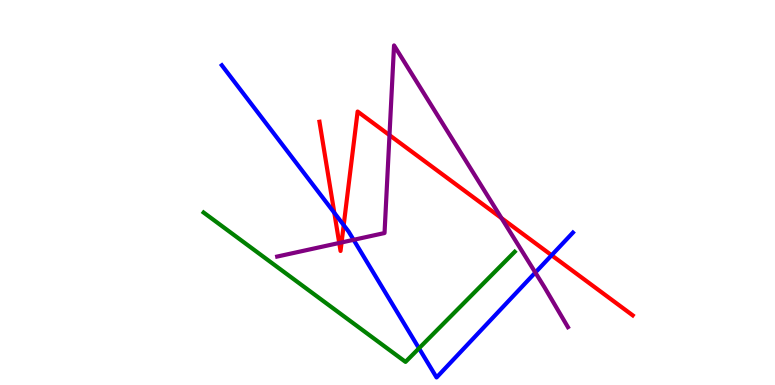[{'lines': ['blue', 'red'], 'intersections': [{'x': 4.31, 'y': 4.47}, {'x': 4.43, 'y': 4.15}, {'x': 7.12, 'y': 3.37}]}, {'lines': ['green', 'red'], 'intersections': []}, {'lines': ['purple', 'red'], 'intersections': [{'x': 4.38, 'y': 3.69}, {'x': 4.41, 'y': 3.7}, {'x': 5.03, 'y': 6.49}, {'x': 6.47, 'y': 4.33}]}, {'lines': ['blue', 'green'], 'intersections': [{'x': 5.41, 'y': 0.953}]}, {'lines': ['blue', 'purple'], 'intersections': [{'x': 4.56, 'y': 3.77}, {'x': 6.91, 'y': 2.92}]}, {'lines': ['green', 'purple'], 'intersections': []}]